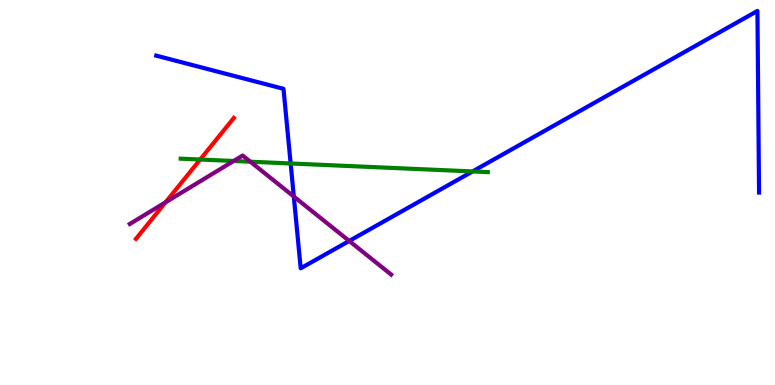[{'lines': ['blue', 'red'], 'intersections': []}, {'lines': ['green', 'red'], 'intersections': [{'x': 2.58, 'y': 5.86}]}, {'lines': ['purple', 'red'], 'intersections': [{'x': 2.14, 'y': 4.75}]}, {'lines': ['blue', 'green'], 'intersections': [{'x': 3.75, 'y': 5.75}, {'x': 6.1, 'y': 5.55}]}, {'lines': ['blue', 'purple'], 'intersections': [{'x': 3.79, 'y': 4.9}, {'x': 4.51, 'y': 3.74}]}, {'lines': ['green', 'purple'], 'intersections': [{'x': 3.02, 'y': 5.82}, {'x': 3.23, 'y': 5.8}]}]